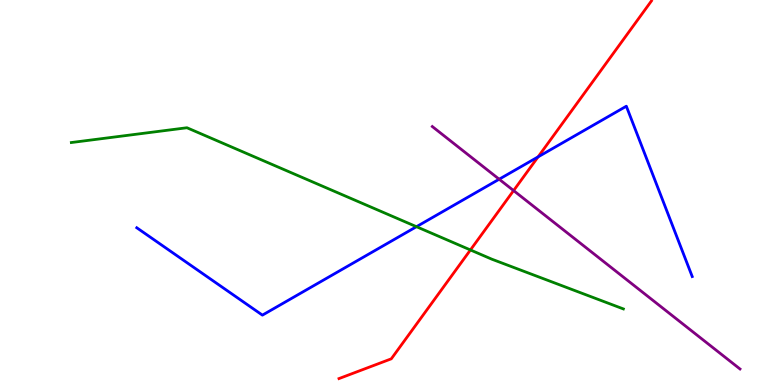[{'lines': ['blue', 'red'], 'intersections': [{'x': 6.94, 'y': 5.93}]}, {'lines': ['green', 'red'], 'intersections': [{'x': 6.07, 'y': 3.51}]}, {'lines': ['purple', 'red'], 'intersections': [{'x': 6.63, 'y': 5.05}]}, {'lines': ['blue', 'green'], 'intersections': [{'x': 5.37, 'y': 4.11}]}, {'lines': ['blue', 'purple'], 'intersections': [{'x': 6.44, 'y': 5.34}]}, {'lines': ['green', 'purple'], 'intersections': []}]